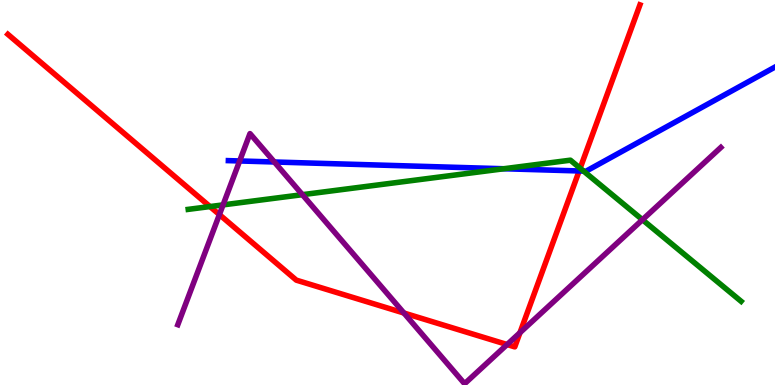[{'lines': ['blue', 'red'], 'intersections': [{'x': 7.47, 'y': 5.56}]}, {'lines': ['green', 'red'], 'intersections': [{'x': 2.71, 'y': 4.63}, {'x': 7.49, 'y': 5.63}]}, {'lines': ['purple', 'red'], 'intersections': [{'x': 2.83, 'y': 4.43}, {'x': 5.21, 'y': 1.87}, {'x': 6.54, 'y': 1.05}, {'x': 6.71, 'y': 1.36}]}, {'lines': ['blue', 'green'], 'intersections': [{'x': 6.5, 'y': 5.62}, {'x': 7.53, 'y': 5.56}]}, {'lines': ['blue', 'purple'], 'intersections': [{'x': 3.09, 'y': 5.82}, {'x': 3.54, 'y': 5.79}]}, {'lines': ['green', 'purple'], 'intersections': [{'x': 2.88, 'y': 4.68}, {'x': 3.9, 'y': 4.94}, {'x': 8.29, 'y': 4.29}]}]